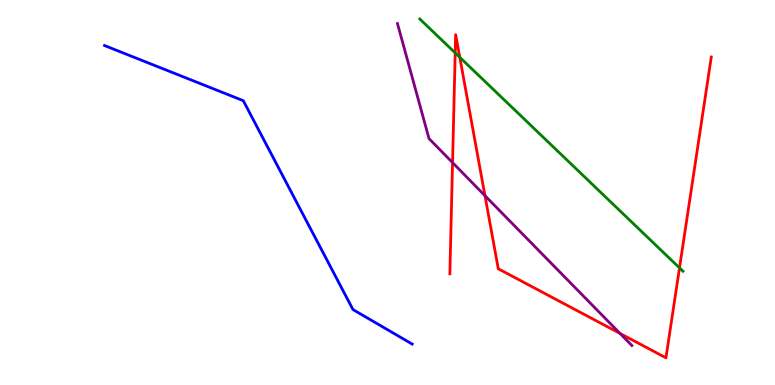[{'lines': ['blue', 'red'], 'intersections': []}, {'lines': ['green', 'red'], 'intersections': [{'x': 5.87, 'y': 8.63}, {'x': 5.93, 'y': 8.51}, {'x': 8.77, 'y': 3.04}]}, {'lines': ['purple', 'red'], 'intersections': [{'x': 5.84, 'y': 5.78}, {'x': 6.26, 'y': 4.92}, {'x': 8.0, 'y': 1.34}]}, {'lines': ['blue', 'green'], 'intersections': []}, {'lines': ['blue', 'purple'], 'intersections': []}, {'lines': ['green', 'purple'], 'intersections': []}]